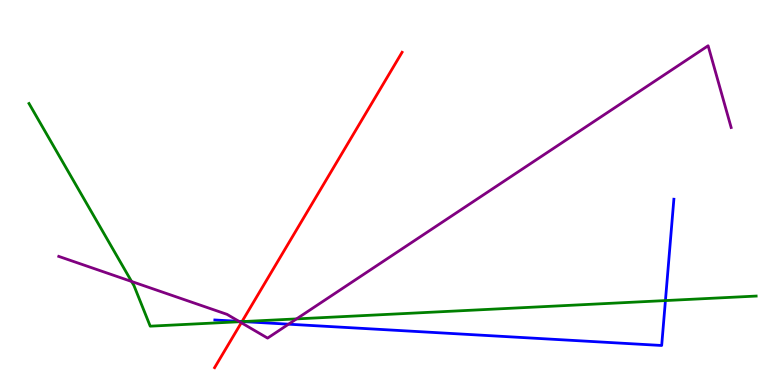[{'lines': ['blue', 'red'], 'intersections': [{'x': 3.12, 'y': 1.65}]}, {'lines': ['green', 'red'], 'intersections': [{'x': 3.12, 'y': 1.65}]}, {'lines': ['purple', 'red'], 'intersections': [{'x': 3.11, 'y': 1.62}]}, {'lines': ['blue', 'green'], 'intersections': [{'x': 3.13, 'y': 1.65}, {'x': 8.59, 'y': 2.19}]}, {'lines': ['blue', 'purple'], 'intersections': [{'x': 3.08, 'y': 1.65}, {'x': 3.72, 'y': 1.58}]}, {'lines': ['green', 'purple'], 'intersections': [{'x': 1.7, 'y': 2.69}, {'x': 3.09, 'y': 1.64}, {'x': 3.83, 'y': 1.72}]}]